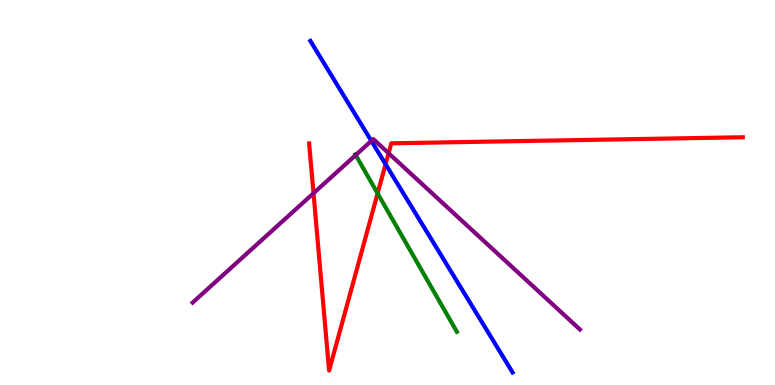[{'lines': ['blue', 'red'], 'intersections': [{'x': 4.98, 'y': 5.73}]}, {'lines': ['green', 'red'], 'intersections': [{'x': 4.87, 'y': 4.98}]}, {'lines': ['purple', 'red'], 'intersections': [{'x': 4.05, 'y': 4.98}, {'x': 5.01, 'y': 6.02}]}, {'lines': ['blue', 'green'], 'intersections': []}, {'lines': ['blue', 'purple'], 'intersections': [{'x': 4.79, 'y': 6.34}]}, {'lines': ['green', 'purple'], 'intersections': [{'x': 4.59, 'y': 5.97}]}]